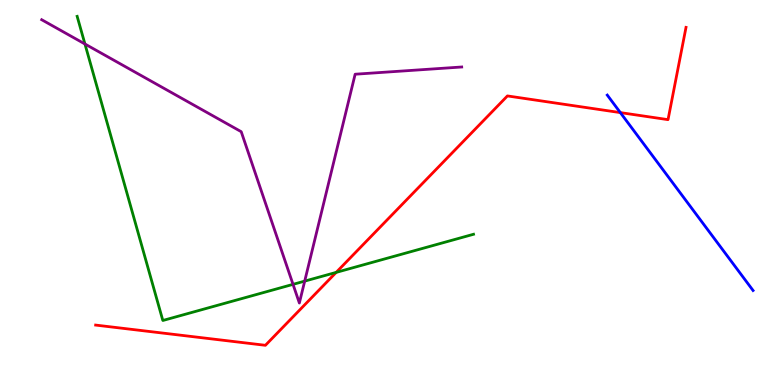[{'lines': ['blue', 'red'], 'intersections': [{'x': 8.0, 'y': 7.08}]}, {'lines': ['green', 'red'], 'intersections': [{'x': 4.34, 'y': 2.92}]}, {'lines': ['purple', 'red'], 'intersections': []}, {'lines': ['blue', 'green'], 'intersections': []}, {'lines': ['blue', 'purple'], 'intersections': []}, {'lines': ['green', 'purple'], 'intersections': [{'x': 1.1, 'y': 8.86}, {'x': 3.78, 'y': 2.61}, {'x': 3.93, 'y': 2.7}]}]